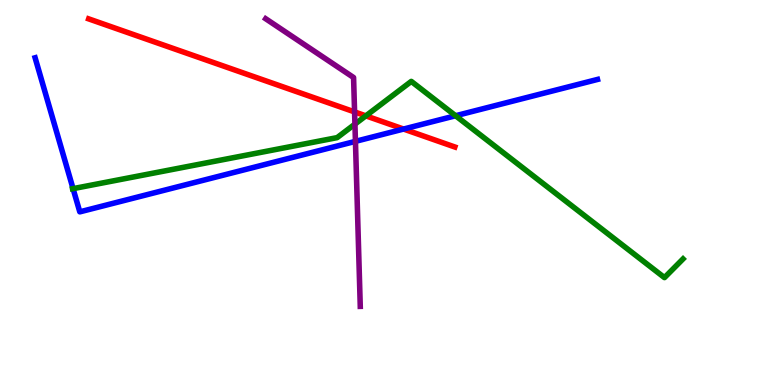[{'lines': ['blue', 'red'], 'intersections': [{'x': 5.21, 'y': 6.65}]}, {'lines': ['green', 'red'], 'intersections': [{'x': 4.72, 'y': 6.99}]}, {'lines': ['purple', 'red'], 'intersections': [{'x': 4.58, 'y': 7.09}]}, {'lines': ['blue', 'green'], 'intersections': [{'x': 0.943, 'y': 5.1}, {'x': 5.88, 'y': 6.99}]}, {'lines': ['blue', 'purple'], 'intersections': [{'x': 4.59, 'y': 6.33}]}, {'lines': ['green', 'purple'], 'intersections': [{'x': 4.58, 'y': 6.78}]}]